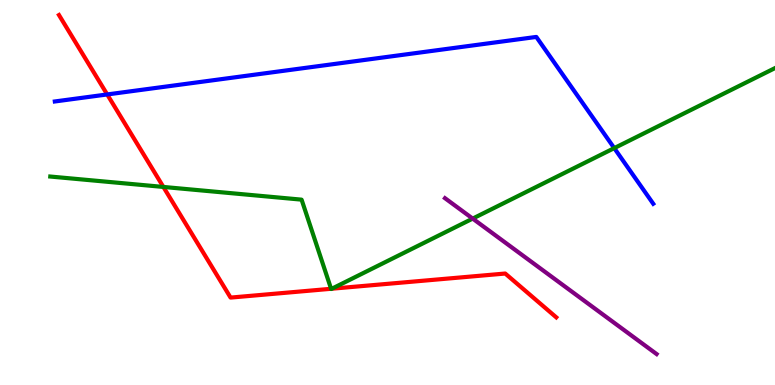[{'lines': ['blue', 'red'], 'intersections': [{'x': 1.38, 'y': 7.55}]}, {'lines': ['green', 'red'], 'intersections': [{'x': 2.11, 'y': 5.14}, {'x': 4.27, 'y': 2.5}, {'x': 4.28, 'y': 2.5}]}, {'lines': ['purple', 'red'], 'intersections': []}, {'lines': ['blue', 'green'], 'intersections': [{'x': 7.93, 'y': 6.15}]}, {'lines': ['blue', 'purple'], 'intersections': []}, {'lines': ['green', 'purple'], 'intersections': [{'x': 6.1, 'y': 4.32}]}]